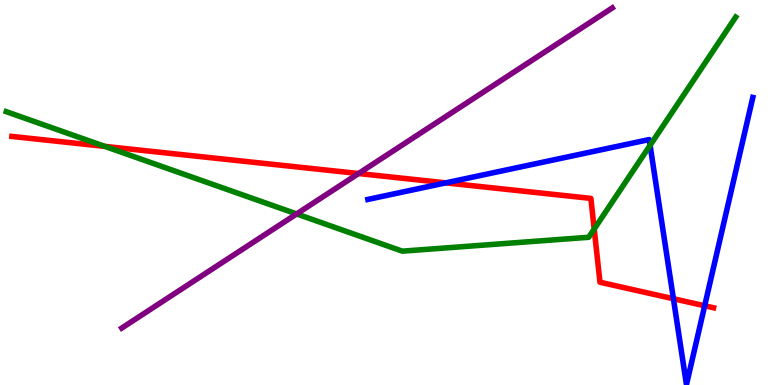[{'lines': ['blue', 'red'], 'intersections': [{'x': 5.75, 'y': 5.25}, {'x': 8.69, 'y': 2.24}, {'x': 9.09, 'y': 2.06}]}, {'lines': ['green', 'red'], 'intersections': [{'x': 1.35, 'y': 6.2}, {'x': 7.67, 'y': 4.05}]}, {'lines': ['purple', 'red'], 'intersections': [{'x': 4.63, 'y': 5.49}]}, {'lines': ['blue', 'green'], 'intersections': [{'x': 8.39, 'y': 6.23}]}, {'lines': ['blue', 'purple'], 'intersections': []}, {'lines': ['green', 'purple'], 'intersections': [{'x': 3.83, 'y': 4.44}]}]